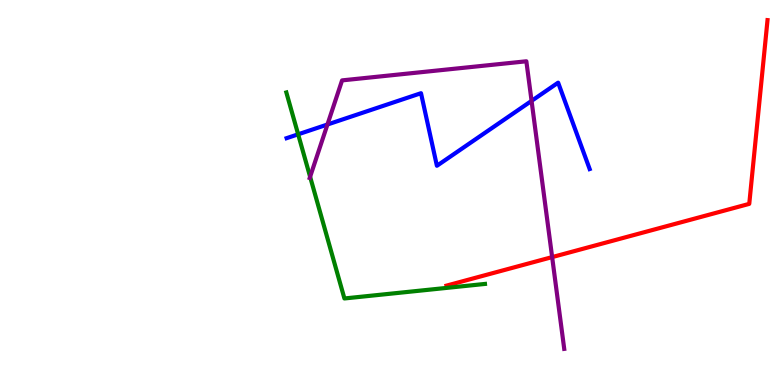[{'lines': ['blue', 'red'], 'intersections': []}, {'lines': ['green', 'red'], 'intersections': []}, {'lines': ['purple', 'red'], 'intersections': [{'x': 7.12, 'y': 3.32}]}, {'lines': ['blue', 'green'], 'intersections': [{'x': 3.85, 'y': 6.51}]}, {'lines': ['blue', 'purple'], 'intersections': [{'x': 4.23, 'y': 6.77}, {'x': 6.86, 'y': 7.38}]}, {'lines': ['green', 'purple'], 'intersections': [{'x': 4.0, 'y': 5.41}]}]